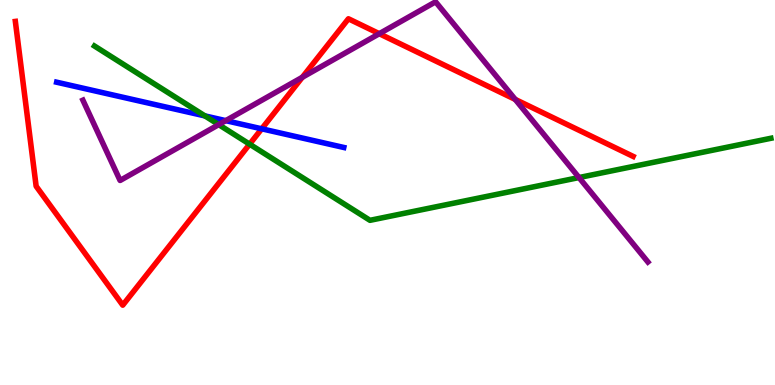[{'lines': ['blue', 'red'], 'intersections': [{'x': 3.38, 'y': 6.65}]}, {'lines': ['green', 'red'], 'intersections': [{'x': 3.22, 'y': 6.26}]}, {'lines': ['purple', 'red'], 'intersections': [{'x': 3.9, 'y': 7.99}, {'x': 4.89, 'y': 9.12}, {'x': 6.65, 'y': 7.42}]}, {'lines': ['blue', 'green'], 'intersections': [{'x': 2.64, 'y': 6.99}]}, {'lines': ['blue', 'purple'], 'intersections': [{'x': 2.91, 'y': 6.87}]}, {'lines': ['green', 'purple'], 'intersections': [{'x': 2.82, 'y': 6.76}, {'x': 7.47, 'y': 5.39}]}]